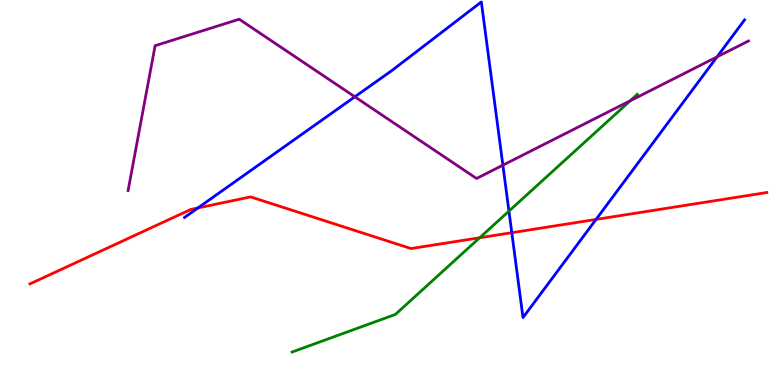[{'lines': ['blue', 'red'], 'intersections': [{'x': 2.55, 'y': 4.6}, {'x': 6.6, 'y': 3.96}, {'x': 7.69, 'y': 4.3}]}, {'lines': ['green', 'red'], 'intersections': [{'x': 6.19, 'y': 3.82}]}, {'lines': ['purple', 'red'], 'intersections': []}, {'lines': ['blue', 'green'], 'intersections': [{'x': 6.57, 'y': 4.52}]}, {'lines': ['blue', 'purple'], 'intersections': [{'x': 4.58, 'y': 7.49}, {'x': 6.49, 'y': 5.71}, {'x': 9.25, 'y': 8.52}]}, {'lines': ['green', 'purple'], 'intersections': [{'x': 8.13, 'y': 7.38}]}]